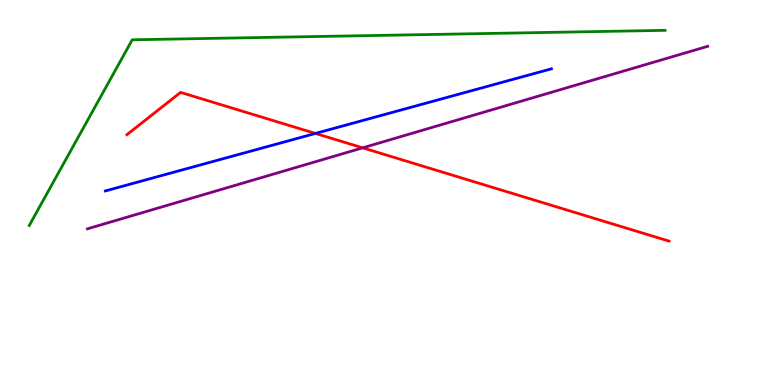[{'lines': ['blue', 'red'], 'intersections': [{'x': 4.07, 'y': 6.53}]}, {'lines': ['green', 'red'], 'intersections': []}, {'lines': ['purple', 'red'], 'intersections': [{'x': 4.68, 'y': 6.16}]}, {'lines': ['blue', 'green'], 'intersections': []}, {'lines': ['blue', 'purple'], 'intersections': []}, {'lines': ['green', 'purple'], 'intersections': []}]